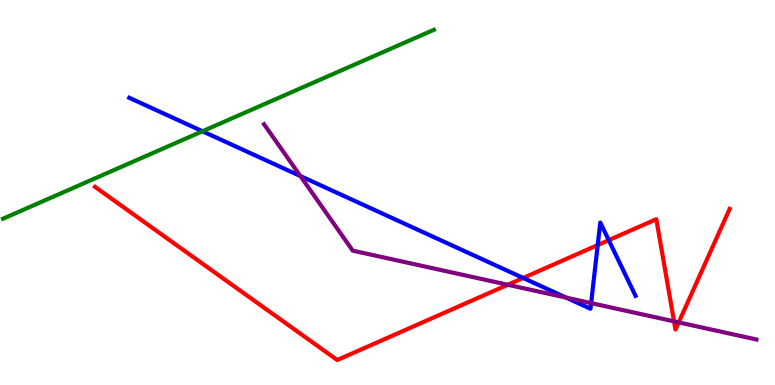[{'lines': ['blue', 'red'], 'intersections': [{'x': 6.75, 'y': 2.78}, {'x': 7.71, 'y': 3.63}, {'x': 7.86, 'y': 3.76}]}, {'lines': ['green', 'red'], 'intersections': []}, {'lines': ['purple', 'red'], 'intersections': [{'x': 6.55, 'y': 2.6}, {'x': 8.7, 'y': 1.65}, {'x': 8.76, 'y': 1.63}]}, {'lines': ['blue', 'green'], 'intersections': [{'x': 2.61, 'y': 6.59}]}, {'lines': ['blue', 'purple'], 'intersections': [{'x': 3.88, 'y': 5.43}, {'x': 7.3, 'y': 2.27}, {'x': 7.63, 'y': 2.13}]}, {'lines': ['green', 'purple'], 'intersections': []}]